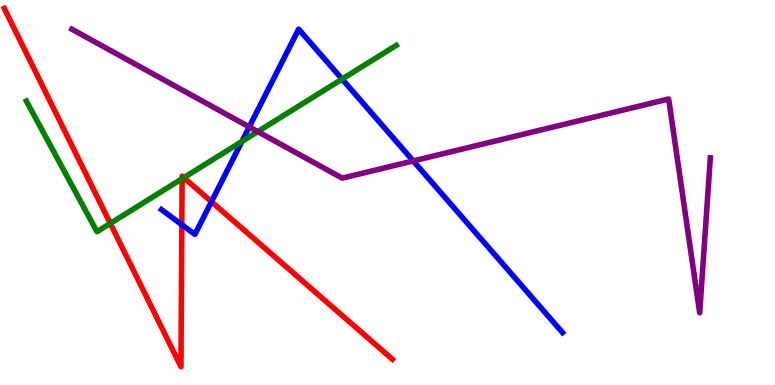[{'lines': ['blue', 'red'], 'intersections': [{'x': 2.35, 'y': 4.16}, {'x': 2.73, 'y': 4.76}]}, {'lines': ['green', 'red'], 'intersections': [{'x': 1.42, 'y': 4.2}, {'x': 2.35, 'y': 5.36}, {'x': 2.37, 'y': 5.39}]}, {'lines': ['purple', 'red'], 'intersections': []}, {'lines': ['blue', 'green'], 'intersections': [{'x': 3.12, 'y': 6.32}, {'x': 4.41, 'y': 7.95}]}, {'lines': ['blue', 'purple'], 'intersections': [{'x': 3.22, 'y': 6.7}, {'x': 5.33, 'y': 5.82}]}, {'lines': ['green', 'purple'], 'intersections': [{'x': 3.33, 'y': 6.58}]}]